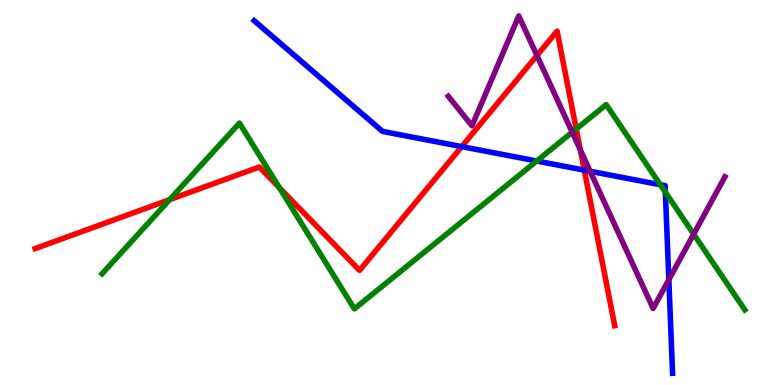[{'lines': ['blue', 'red'], 'intersections': [{'x': 5.96, 'y': 6.19}, {'x': 7.54, 'y': 5.58}]}, {'lines': ['green', 'red'], 'intersections': [{'x': 2.19, 'y': 4.81}, {'x': 3.61, 'y': 5.12}, {'x': 7.44, 'y': 6.65}]}, {'lines': ['purple', 'red'], 'intersections': [{'x': 6.93, 'y': 8.56}, {'x': 7.49, 'y': 6.11}]}, {'lines': ['blue', 'green'], 'intersections': [{'x': 6.93, 'y': 5.82}, {'x': 8.52, 'y': 5.2}, {'x': 8.59, 'y': 5.01}]}, {'lines': ['blue', 'purple'], 'intersections': [{'x': 7.61, 'y': 5.55}, {'x': 8.63, 'y': 2.74}]}, {'lines': ['green', 'purple'], 'intersections': [{'x': 7.38, 'y': 6.57}, {'x': 8.95, 'y': 3.92}]}]